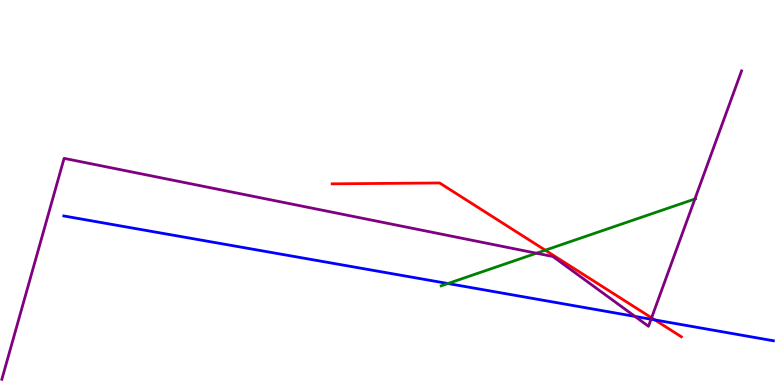[{'lines': ['blue', 'red'], 'intersections': [{'x': 8.45, 'y': 1.69}]}, {'lines': ['green', 'red'], 'intersections': [{'x': 7.04, 'y': 3.5}]}, {'lines': ['purple', 'red'], 'intersections': [{'x': 8.41, 'y': 1.74}]}, {'lines': ['blue', 'green'], 'intersections': [{'x': 5.78, 'y': 2.64}]}, {'lines': ['blue', 'purple'], 'intersections': [{'x': 8.19, 'y': 1.78}, {'x': 8.4, 'y': 1.71}]}, {'lines': ['green', 'purple'], 'intersections': [{'x': 6.92, 'y': 3.42}, {'x': 8.97, 'y': 4.83}]}]